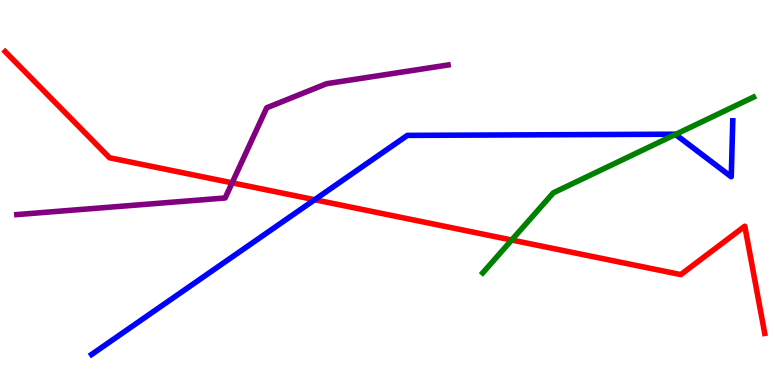[{'lines': ['blue', 'red'], 'intersections': [{'x': 4.06, 'y': 4.81}]}, {'lines': ['green', 'red'], 'intersections': [{'x': 6.6, 'y': 3.77}]}, {'lines': ['purple', 'red'], 'intersections': [{'x': 3.0, 'y': 5.25}]}, {'lines': ['blue', 'green'], 'intersections': [{'x': 8.72, 'y': 6.51}]}, {'lines': ['blue', 'purple'], 'intersections': []}, {'lines': ['green', 'purple'], 'intersections': []}]